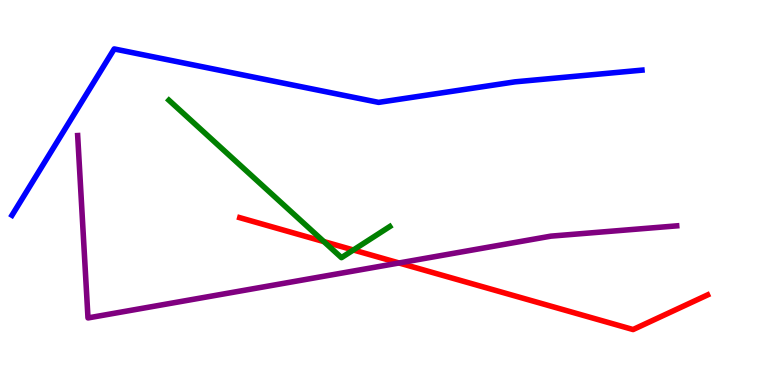[{'lines': ['blue', 'red'], 'intersections': []}, {'lines': ['green', 'red'], 'intersections': [{'x': 4.18, 'y': 3.72}, {'x': 4.56, 'y': 3.51}]}, {'lines': ['purple', 'red'], 'intersections': [{'x': 5.15, 'y': 3.17}]}, {'lines': ['blue', 'green'], 'intersections': []}, {'lines': ['blue', 'purple'], 'intersections': []}, {'lines': ['green', 'purple'], 'intersections': []}]